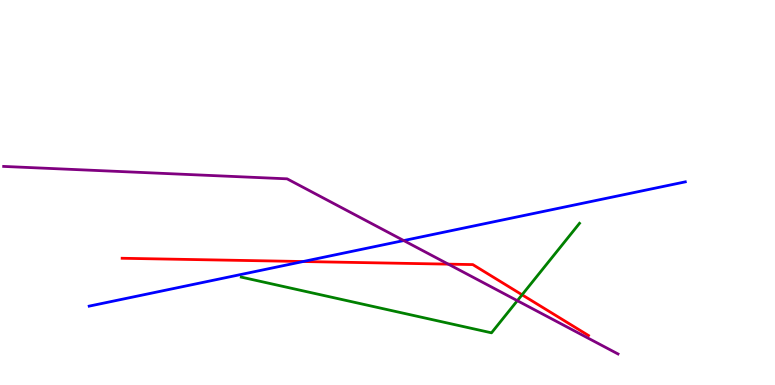[{'lines': ['blue', 'red'], 'intersections': [{'x': 3.91, 'y': 3.21}]}, {'lines': ['green', 'red'], 'intersections': [{'x': 6.74, 'y': 2.34}]}, {'lines': ['purple', 'red'], 'intersections': [{'x': 5.78, 'y': 3.14}]}, {'lines': ['blue', 'green'], 'intersections': []}, {'lines': ['blue', 'purple'], 'intersections': [{'x': 5.21, 'y': 3.75}]}, {'lines': ['green', 'purple'], 'intersections': [{'x': 6.68, 'y': 2.19}]}]